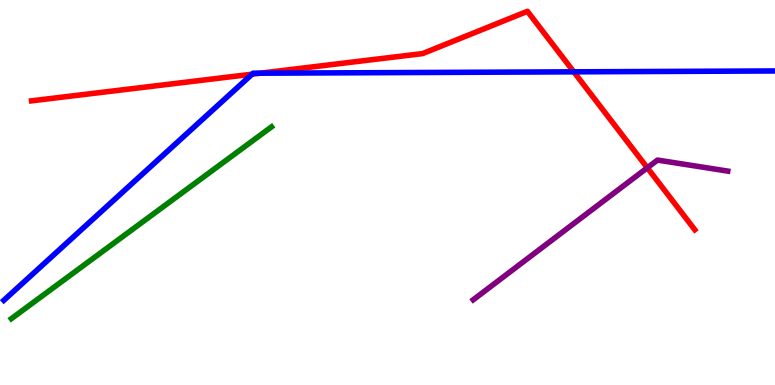[{'lines': ['blue', 'red'], 'intersections': [{'x': 3.25, 'y': 8.07}, {'x': 3.36, 'y': 8.1}, {'x': 7.4, 'y': 8.13}]}, {'lines': ['green', 'red'], 'intersections': []}, {'lines': ['purple', 'red'], 'intersections': [{'x': 8.35, 'y': 5.64}]}, {'lines': ['blue', 'green'], 'intersections': []}, {'lines': ['blue', 'purple'], 'intersections': []}, {'lines': ['green', 'purple'], 'intersections': []}]